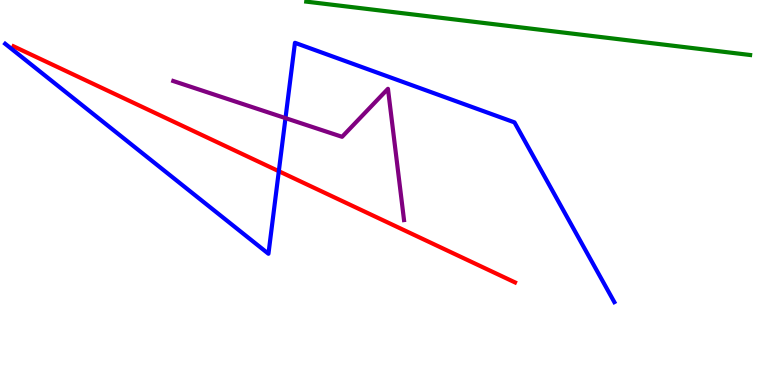[{'lines': ['blue', 'red'], 'intersections': [{'x': 3.6, 'y': 5.55}]}, {'lines': ['green', 'red'], 'intersections': []}, {'lines': ['purple', 'red'], 'intersections': []}, {'lines': ['blue', 'green'], 'intersections': []}, {'lines': ['blue', 'purple'], 'intersections': [{'x': 3.68, 'y': 6.93}]}, {'lines': ['green', 'purple'], 'intersections': []}]